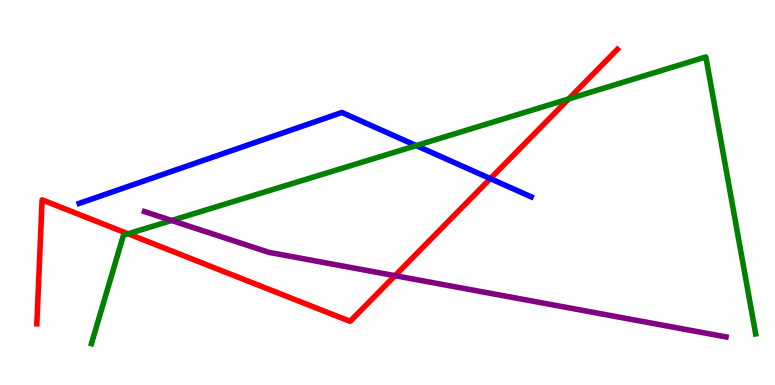[{'lines': ['blue', 'red'], 'intersections': [{'x': 6.33, 'y': 5.36}]}, {'lines': ['green', 'red'], 'intersections': [{'x': 1.65, 'y': 3.93}, {'x': 7.34, 'y': 7.43}]}, {'lines': ['purple', 'red'], 'intersections': [{'x': 5.1, 'y': 2.84}]}, {'lines': ['blue', 'green'], 'intersections': [{'x': 5.37, 'y': 6.22}]}, {'lines': ['blue', 'purple'], 'intersections': []}, {'lines': ['green', 'purple'], 'intersections': [{'x': 2.21, 'y': 4.27}]}]